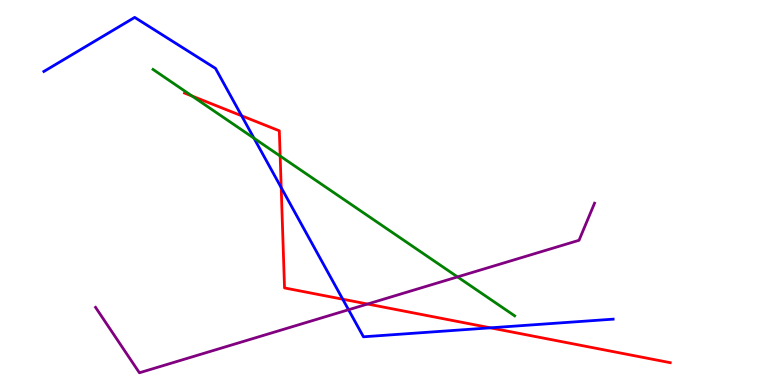[{'lines': ['blue', 'red'], 'intersections': [{'x': 3.12, 'y': 6.99}, {'x': 3.63, 'y': 5.13}, {'x': 4.42, 'y': 2.23}, {'x': 6.33, 'y': 1.48}]}, {'lines': ['green', 'red'], 'intersections': [{'x': 2.48, 'y': 7.51}, {'x': 3.61, 'y': 5.95}]}, {'lines': ['purple', 'red'], 'intersections': [{'x': 4.74, 'y': 2.1}]}, {'lines': ['blue', 'green'], 'intersections': [{'x': 3.28, 'y': 6.41}]}, {'lines': ['blue', 'purple'], 'intersections': [{'x': 4.5, 'y': 1.95}]}, {'lines': ['green', 'purple'], 'intersections': [{'x': 5.9, 'y': 2.81}]}]